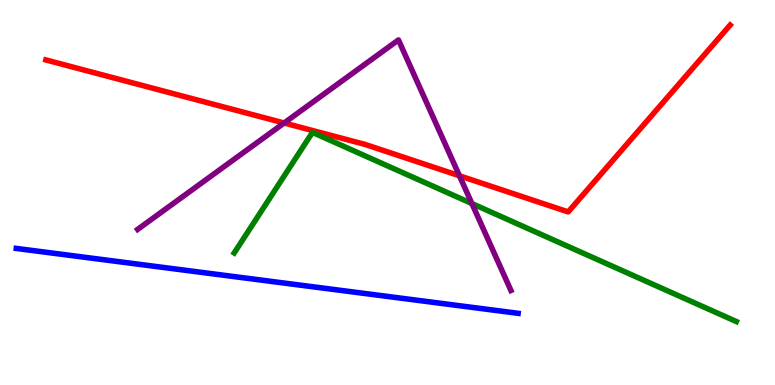[{'lines': ['blue', 'red'], 'intersections': []}, {'lines': ['green', 'red'], 'intersections': []}, {'lines': ['purple', 'red'], 'intersections': [{'x': 3.67, 'y': 6.81}, {'x': 5.93, 'y': 5.43}]}, {'lines': ['blue', 'green'], 'intersections': []}, {'lines': ['blue', 'purple'], 'intersections': []}, {'lines': ['green', 'purple'], 'intersections': [{'x': 6.09, 'y': 4.71}]}]